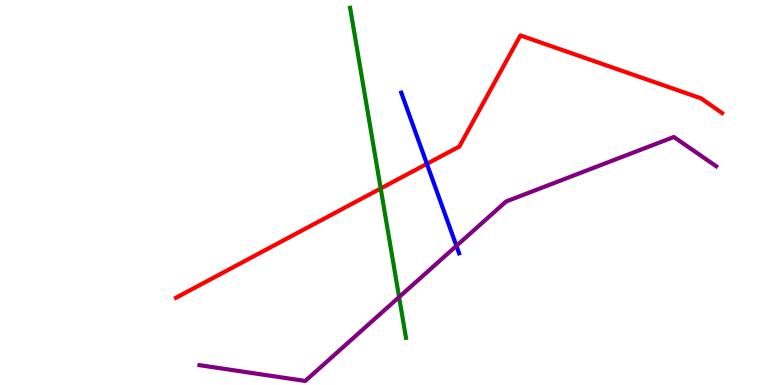[{'lines': ['blue', 'red'], 'intersections': [{'x': 5.51, 'y': 5.74}]}, {'lines': ['green', 'red'], 'intersections': [{'x': 4.91, 'y': 5.1}]}, {'lines': ['purple', 'red'], 'intersections': []}, {'lines': ['blue', 'green'], 'intersections': []}, {'lines': ['blue', 'purple'], 'intersections': [{'x': 5.89, 'y': 3.61}]}, {'lines': ['green', 'purple'], 'intersections': [{'x': 5.15, 'y': 2.28}]}]